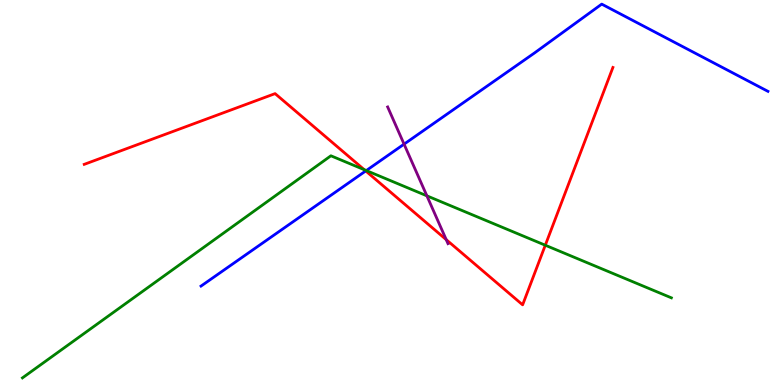[{'lines': ['blue', 'red'], 'intersections': [{'x': 4.72, 'y': 5.56}]}, {'lines': ['green', 'red'], 'intersections': [{'x': 4.7, 'y': 5.59}, {'x': 7.04, 'y': 3.63}]}, {'lines': ['purple', 'red'], 'intersections': [{'x': 5.76, 'y': 3.78}]}, {'lines': ['blue', 'green'], 'intersections': [{'x': 4.73, 'y': 5.57}]}, {'lines': ['blue', 'purple'], 'intersections': [{'x': 5.21, 'y': 6.26}]}, {'lines': ['green', 'purple'], 'intersections': [{'x': 5.51, 'y': 4.91}]}]